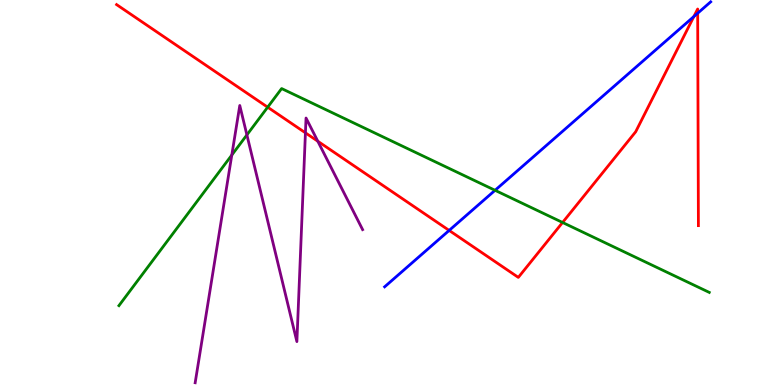[{'lines': ['blue', 'red'], 'intersections': [{'x': 5.8, 'y': 4.01}, {'x': 8.95, 'y': 9.57}, {'x': 9.0, 'y': 9.66}]}, {'lines': ['green', 'red'], 'intersections': [{'x': 3.45, 'y': 7.22}, {'x': 7.26, 'y': 4.22}]}, {'lines': ['purple', 'red'], 'intersections': [{'x': 3.94, 'y': 6.55}, {'x': 4.1, 'y': 6.33}]}, {'lines': ['blue', 'green'], 'intersections': [{'x': 6.39, 'y': 5.06}]}, {'lines': ['blue', 'purple'], 'intersections': []}, {'lines': ['green', 'purple'], 'intersections': [{'x': 2.99, 'y': 5.97}, {'x': 3.19, 'y': 6.5}]}]